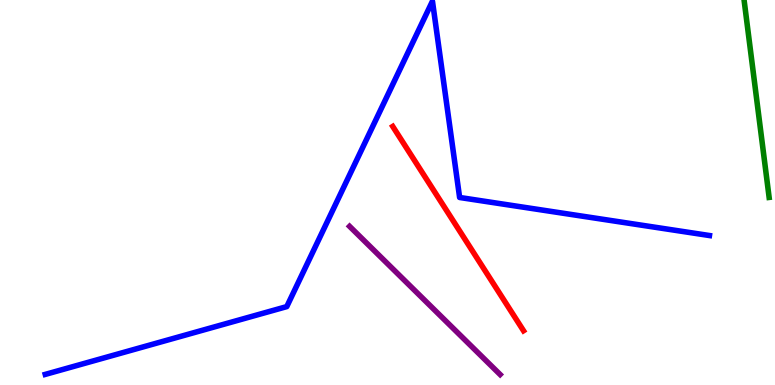[{'lines': ['blue', 'red'], 'intersections': []}, {'lines': ['green', 'red'], 'intersections': []}, {'lines': ['purple', 'red'], 'intersections': []}, {'lines': ['blue', 'green'], 'intersections': []}, {'lines': ['blue', 'purple'], 'intersections': []}, {'lines': ['green', 'purple'], 'intersections': []}]